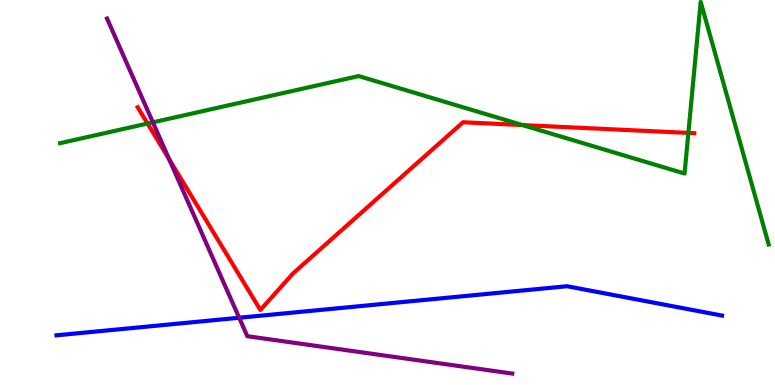[{'lines': ['blue', 'red'], 'intersections': []}, {'lines': ['green', 'red'], 'intersections': [{'x': 1.9, 'y': 6.79}, {'x': 6.74, 'y': 6.75}, {'x': 8.88, 'y': 6.55}]}, {'lines': ['purple', 'red'], 'intersections': [{'x': 2.18, 'y': 5.86}]}, {'lines': ['blue', 'green'], 'intersections': []}, {'lines': ['blue', 'purple'], 'intersections': [{'x': 3.09, 'y': 1.75}]}, {'lines': ['green', 'purple'], 'intersections': [{'x': 1.97, 'y': 6.82}]}]